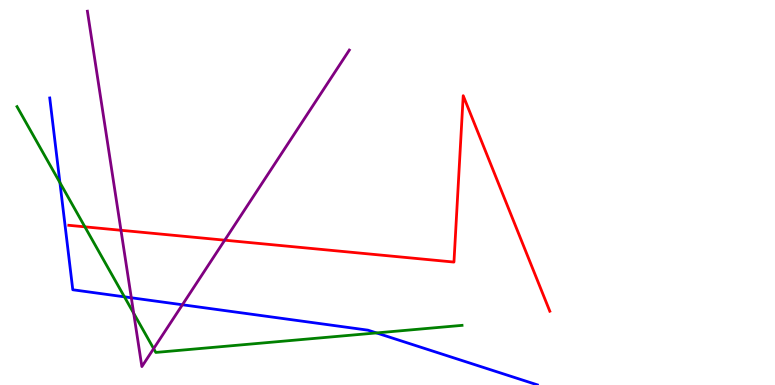[{'lines': ['blue', 'red'], 'intersections': []}, {'lines': ['green', 'red'], 'intersections': [{'x': 1.1, 'y': 4.11}]}, {'lines': ['purple', 'red'], 'intersections': [{'x': 1.56, 'y': 4.02}, {'x': 2.9, 'y': 3.76}]}, {'lines': ['blue', 'green'], 'intersections': [{'x': 0.773, 'y': 5.26}, {'x': 1.61, 'y': 2.29}, {'x': 4.86, 'y': 1.35}]}, {'lines': ['blue', 'purple'], 'intersections': [{'x': 1.69, 'y': 2.27}, {'x': 2.35, 'y': 2.08}]}, {'lines': ['green', 'purple'], 'intersections': [{'x': 1.73, 'y': 1.86}, {'x': 1.98, 'y': 0.945}]}]